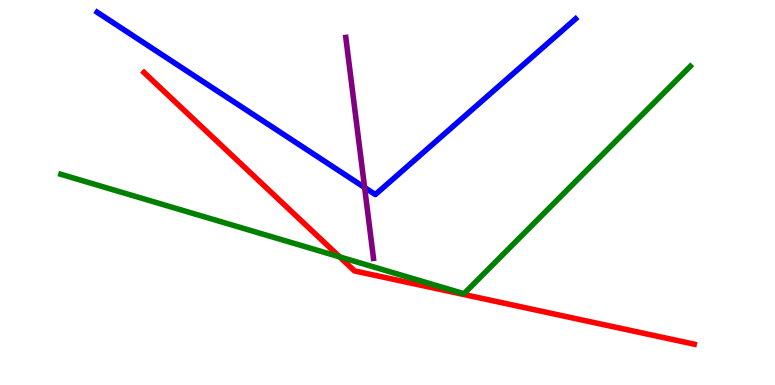[{'lines': ['blue', 'red'], 'intersections': []}, {'lines': ['green', 'red'], 'intersections': [{'x': 4.38, 'y': 3.33}]}, {'lines': ['purple', 'red'], 'intersections': []}, {'lines': ['blue', 'green'], 'intersections': []}, {'lines': ['blue', 'purple'], 'intersections': [{'x': 4.7, 'y': 5.13}]}, {'lines': ['green', 'purple'], 'intersections': []}]